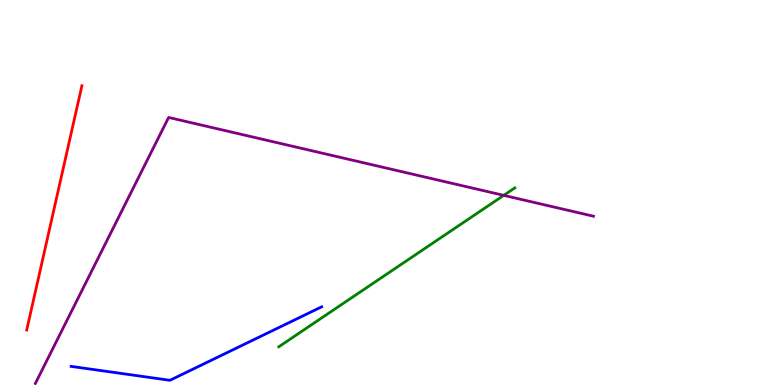[{'lines': ['blue', 'red'], 'intersections': []}, {'lines': ['green', 'red'], 'intersections': []}, {'lines': ['purple', 'red'], 'intersections': []}, {'lines': ['blue', 'green'], 'intersections': []}, {'lines': ['blue', 'purple'], 'intersections': []}, {'lines': ['green', 'purple'], 'intersections': [{'x': 6.5, 'y': 4.93}]}]